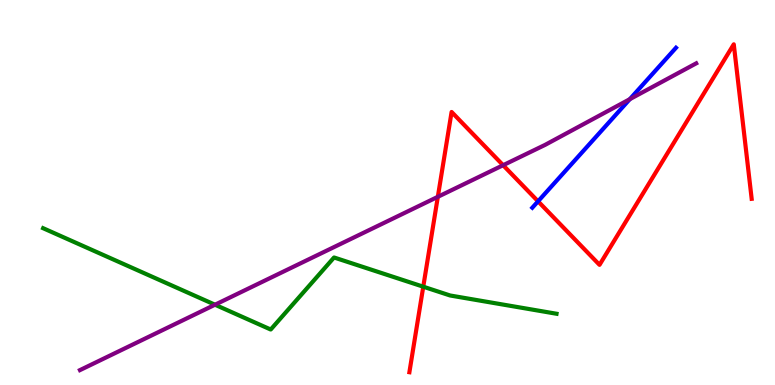[{'lines': ['blue', 'red'], 'intersections': [{'x': 6.94, 'y': 4.77}]}, {'lines': ['green', 'red'], 'intersections': [{'x': 5.46, 'y': 2.55}]}, {'lines': ['purple', 'red'], 'intersections': [{'x': 5.65, 'y': 4.89}, {'x': 6.49, 'y': 5.71}]}, {'lines': ['blue', 'green'], 'intersections': []}, {'lines': ['blue', 'purple'], 'intersections': [{'x': 8.13, 'y': 7.42}]}, {'lines': ['green', 'purple'], 'intersections': [{'x': 2.77, 'y': 2.09}]}]